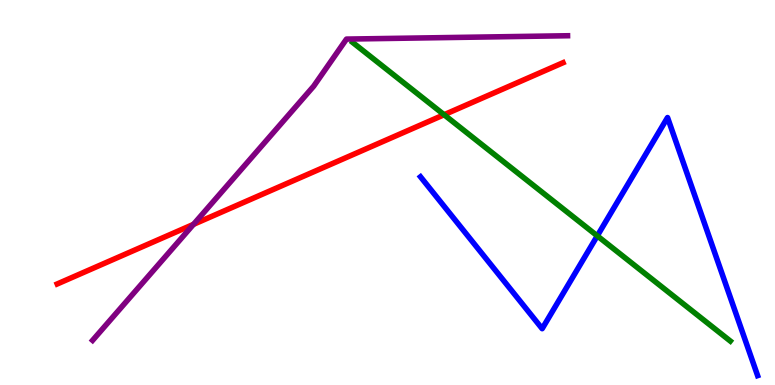[{'lines': ['blue', 'red'], 'intersections': []}, {'lines': ['green', 'red'], 'intersections': [{'x': 5.73, 'y': 7.02}]}, {'lines': ['purple', 'red'], 'intersections': [{'x': 2.5, 'y': 4.17}]}, {'lines': ['blue', 'green'], 'intersections': [{'x': 7.71, 'y': 3.87}]}, {'lines': ['blue', 'purple'], 'intersections': []}, {'lines': ['green', 'purple'], 'intersections': []}]